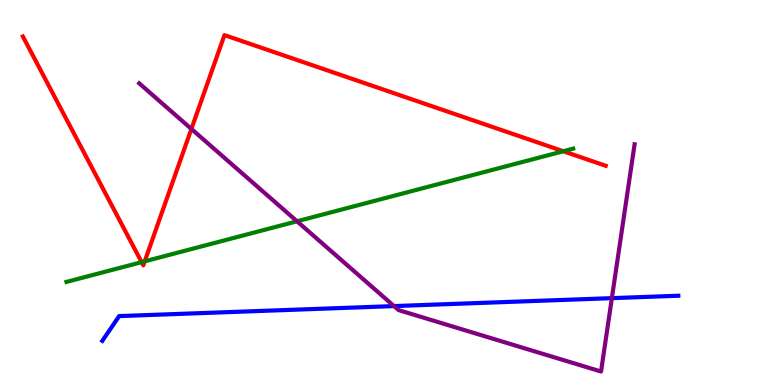[{'lines': ['blue', 'red'], 'intersections': []}, {'lines': ['green', 'red'], 'intersections': [{'x': 1.83, 'y': 3.19}, {'x': 1.87, 'y': 3.21}, {'x': 7.27, 'y': 6.07}]}, {'lines': ['purple', 'red'], 'intersections': [{'x': 2.47, 'y': 6.65}]}, {'lines': ['blue', 'green'], 'intersections': []}, {'lines': ['blue', 'purple'], 'intersections': [{'x': 5.08, 'y': 2.05}, {'x': 7.9, 'y': 2.26}]}, {'lines': ['green', 'purple'], 'intersections': [{'x': 3.83, 'y': 4.25}]}]